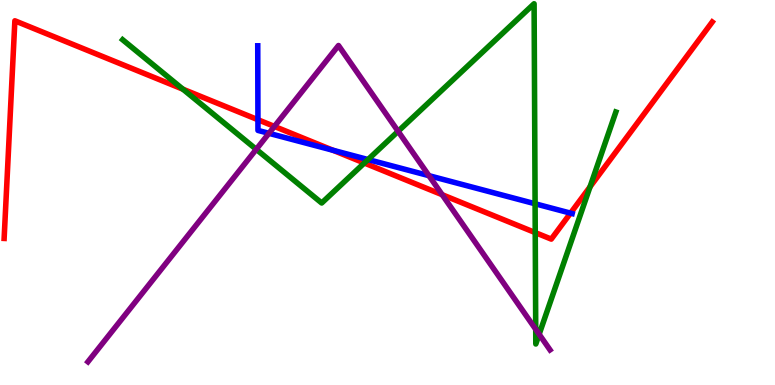[{'lines': ['blue', 'red'], 'intersections': [{'x': 3.33, 'y': 6.89}, {'x': 4.3, 'y': 6.1}, {'x': 7.36, 'y': 4.46}]}, {'lines': ['green', 'red'], 'intersections': [{'x': 2.36, 'y': 7.68}, {'x': 4.7, 'y': 5.77}, {'x': 6.91, 'y': 3.96}, {'x': 7.61, 'y': 5.15}]}, {'lines': ['purple', 'red'], 'intersections': [{'x': 3.54, 'y': 6.72}, {'x': 5.71, 'y': 4.94}]}, {'lines': ['blue', 'green'], 'intersections': [{'x': 4.75, 'y': 5.86}, {'x': 6.9, 'y': 4.71}]}, {'lines': ['blue', 'purple'], 'intersections': [{'x': 3.47, 'y': 6.54}, {'x': 5.53, 'y': 5.44}]}, {'lines': ['green', 'purple'], 'intersections': [{'x': 3.31, 'y': 6.12}, {'x': 5.14, 'y': 6.59}, {'x': 6.91, 'y': 1.45}, {'x': 6.96, 'y': 1.32}]}]